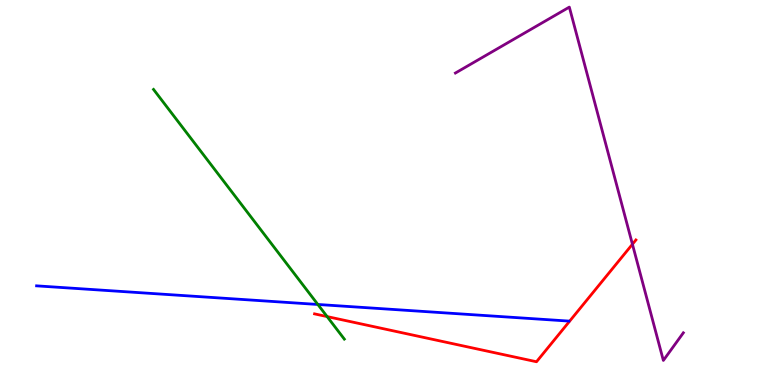[{'lines': ['blue', 'red'], 'intersections': []}, {'lines': ['green', 'red'], 'intersections': [{'x': 4.22, 'y': 1.78}]}, {'lines': ['purple', 'red'], 'intersections': [{'x': 8.16, 'y': 3.66}]}, {'lines': ['blue', 'green'], 'intersections': [{'x': 4.1, 'y': 2.09}]}, {'lines': ['blue', 'purple'], 'intersections': []}, {'lines': ['green', 'purple'], 'intersections': []}]